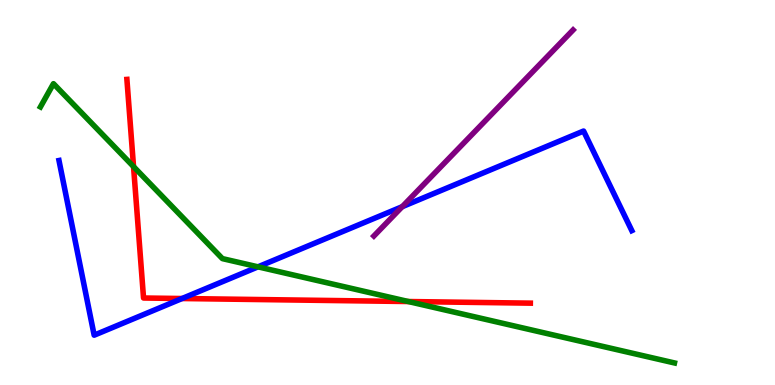[{'lines': ['blue', 'red'], 'intersections': [{'x': 2.35, 'y': 2.25}]}, {'lines': ['green', 'red'], 'intersections': [{'x': 1.72, 'y': 5.67}, {'x': 5.27, 'y': 2.17}]}, {'lines': ['purple', 'red'], 'intersections': []}, {'lines': ['blue', 'green'], 'intersections': [{'x': 3.33, 'y': 3.07}]}, {'lines': ['blue', 'purple'], 'intersections': [{'x': 5.19, 'y': 4.63}]}, {'lines': ['green', 'purple'], 'intersections': []}]